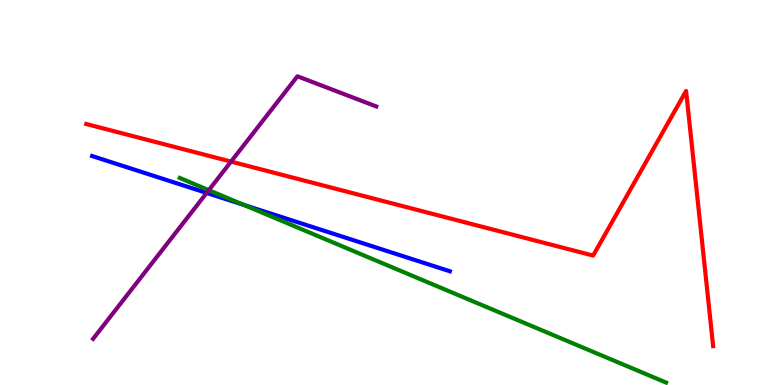[{'lines': ['blue', 'red'], 'intersections': []}, {'lines': ['green', 'red'], 'intersections': []}, {'lines': ['purple', 'red'], 'intersections': [{'x': 2.98, 'y': 5.8}]}, {'lines': ['blue', 'green'], 'intersections': [{'x': 3.14, 'y': 4.68}]}, {'lines': ['blue', 'purple'], 'intersections': [{'x': 2.67, 'y': 4.99}]}, {'lines': ['green', 'purple'], 'intersections': [{'x': 2.69, 'y': 5.06}]}]